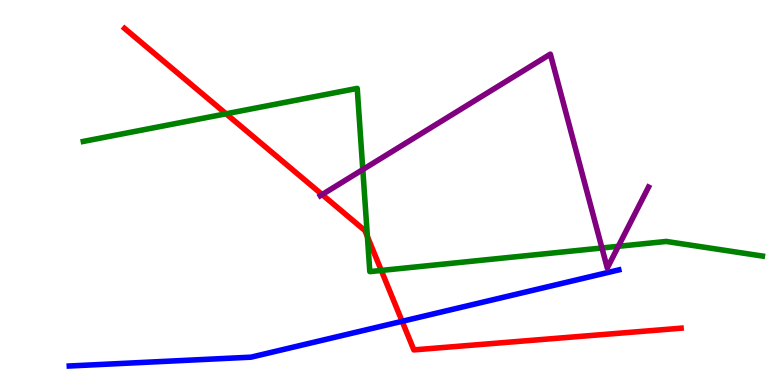[{'lines': ['blue', 'red'], 'intersections': [{'x': 5.19, 'y': 1.65}]}, {'lines': ['green', 'red'], 'intersections': [{'x': 2.92, 'y': 7.04}, {'x': 4.74, 'y': 3.86}, {'x': 4.92, 'y': 2.98}]}, {'lines': ['purple', 'red'], 'intersections': [{'x': 4.16, 'y': 4.95}]}, {'lines': ['blue', 'green'], 'intersections': []}, {'lines': ['blue', 'purple'], 'intersections': []}, {'lines': ['green', 'purple'], 'intersections': [{'x': 4.68, 'y': 5.6}, {'x': 7.77, 'y': 3.56}, {'x': 7.98, 'y': 3.6}]}]